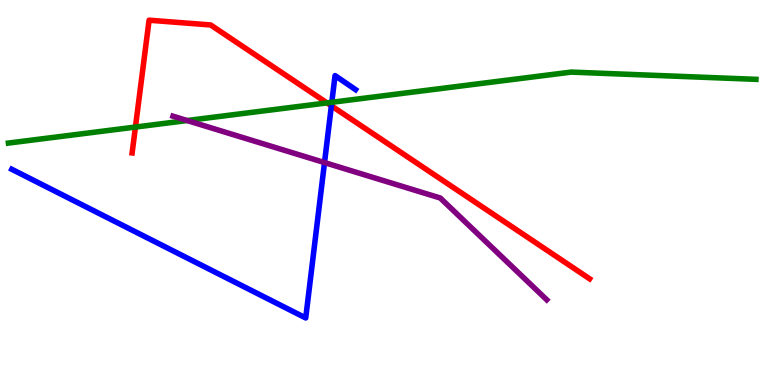[{'lines': ['blue', 'red'], 'intersections': [{'x': 4.28, 'y': 7.25}]}, {'lines': ['green', 'red'], 'intersections': [{'x': 1.75, 'y': 6.7}, {'x': 4.22, 'y': 7.33}]}, {'lines': ['purple', 'red'], 'intersections': []}, {'lines': ['blue', 'green'], 'intersections': [{'x': 4.28, 'y': 7.34}]}, {'lines': ['blue', 'purple'], 'intersections': [{'x': 4.19, 'y': 5.78}]}, {'lines': ['green', 'purple'], 'intersections': [{'x': 2.41, 'y': 6.87}]}]